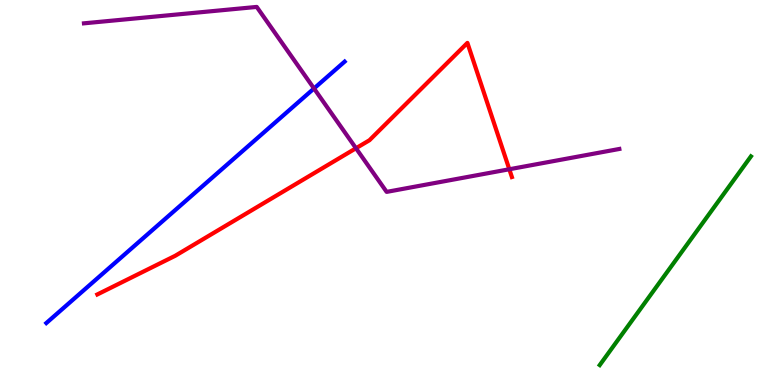[{'lines': ['blue', 'red'], 'intersections': []}, {'lines': ['green', 'red'], 'intersections': []}, {'lines': ['purple', 'red'], 'intersections': [{'x': 4.59, 'y': 6.15}, {'x': 6.57, 'y': 5.6}]}, {'lines': ['blue', 'green'], 'intersections': []}, {'lines': ['blue', 'purple'], 'intersections': [{'x': 4.05, 'y': 7.7}]}, {'lines': ['green', 'purple'], 'intersections': []}]